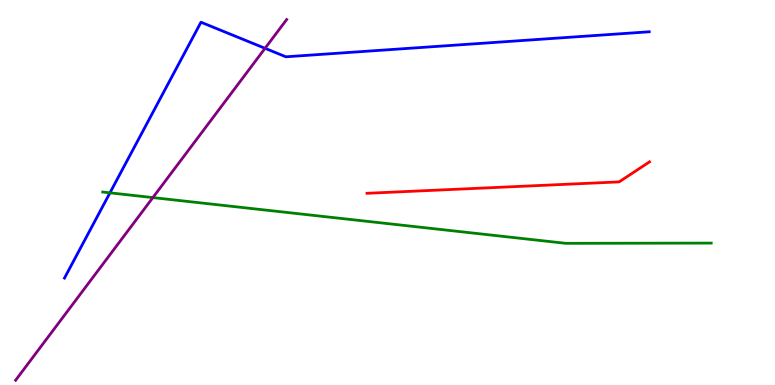[{'lines': ['blue', 'red'], 'intersections': []}, {'lines': ['green', 'red'], 'intersections': []}, {'lines': ['purple', 'red'], 'intersections': []}, {'lines': ['blue', 'green'], 'intersections': [{'x': 1.42, 'y': 4.99}]}, {'lines': ['blue', 'purple'], 'intersections': [{'x': 3.42, 'y': 8.75}]}, {'lines': ['green', 'purple'], 'intersections': [{'x': 1.97, 'y': 4.87}]}]